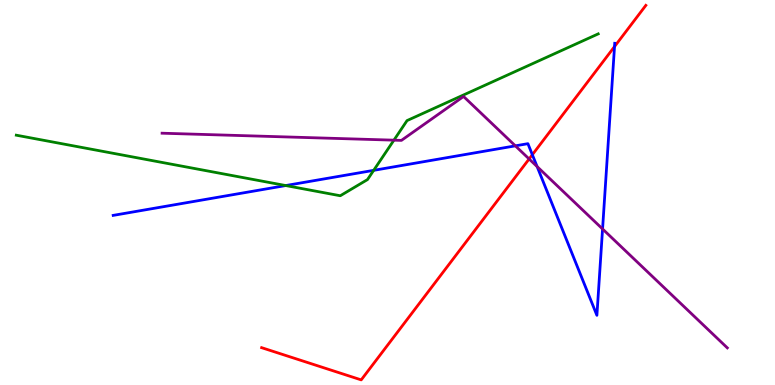[{'lines': ['blue', 'red'], 'intersections': [{'x': 6.87, 'y': 5.98}, {'x': 7.93, 'y': 8.79}]}, {'lines': ['green', 'red'], 'intersections': []}, {'lines': ['purple', 'red'], 'intersections': [{'x': 6.83, 'y': 5.87}]}, {'lines': ['blue', 'green'], 'intersections': [{'x': 3.69, 'y': 5.18}, {'x': 4.82, 'y': 5.58}]}, {'lines': ['blue', 'purple'], 'intersections': [{'x': 6.65, 'y': 6.21}, {'x': 6.93, 'y': 5.67}, {'x': 7.78, 'y': 4.05}]}, {'lines': ['green', 'purple'], 'intersections': [{'x': 5.08, 'y': 6.36}]}]